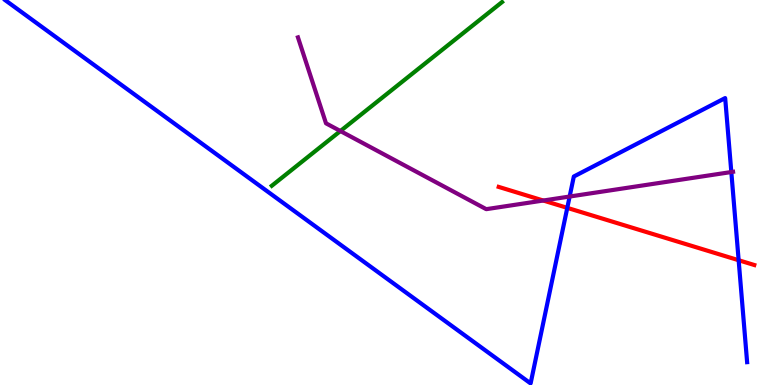[{'lines': ['blue', 'red'], 'intersections': [{'x': 7.32, 'y': 4.6}, {'x': 9.53, 'y': 3.24}]}, {'lines': ['green', 'red'], 'intersections': []}, {'lines': ['purple', 'red'], 'intersections': [{'x': 7.01, 'y': 4.79}]}, {'lines': ['blue', 'green'], 'intersections': []}, {'lines': ['blue', 'purple'], 'intersections': [{'x': 7.35, 'y': 4.9}, {'x': 9.44, 'y': 5.53}]}, {'lines': ['green', 'purple'], 'intersections': [{'x': 4.39, 'y': 6.6}]}]